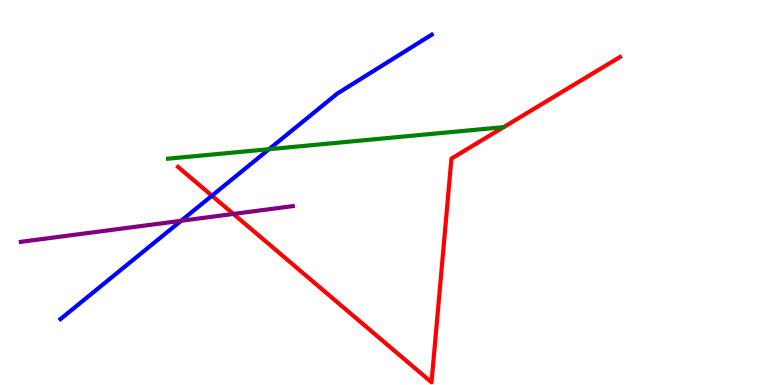[{'lines': ['blue', 'red'], 'intersections': [{'x': 2.73, 'y': 4.92}]}, {'lines': ['green', 'red'], 'intersections': []}, {'lines': ['purple', 'red'], 'intersections': [{'x': 3.01, 'y': 4.44}]}, {'lines': ['blue', 'green'], 'intersections': [{'x': 3.47, 'y': 6.12}]}, {'lines': ['blue', 'purple'], 'intersections': [{'x': 2.34, 'y': 4.27}]}, {'lines': ['green', 'purple'], 'intersections': []}]